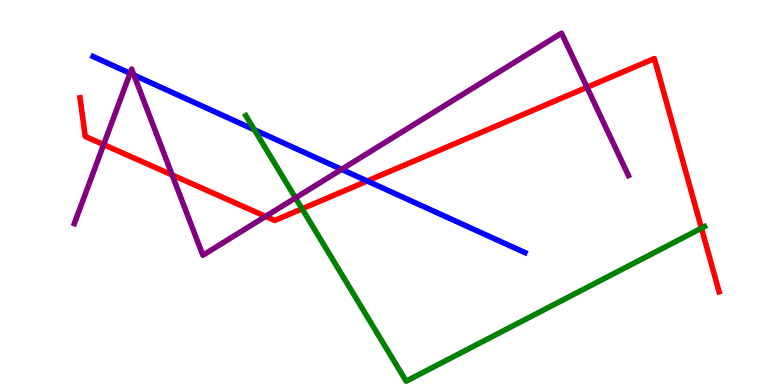[{'lines': ['blue', 'red'], 'intersections': [{'x': 4.74, 'y': 5.3}]}, {'lines': ['green', 'red'], 'intersections': [{'x': 3.9, 'y': 4.58}, {'x': 9.05, 'y': 4.07}]}, {'lines': ['purple', 'red'], 'intersections': [{'x': 1.34, 'y': 6.24}, {'x': 2.22, 'y': 5.46}, {'x': 3.43, 'y': 4.38}, {'x': 7.57, 'y': 7.73}]}, {'lines': ['blue', 'green'], 'intersections': [{'x': 3.28, 'y': 6.63}]}, {'lines': ['blue', 'purple'], 'intersections': [{'x': 1.68, 'y': 8.1}, {'x': 1.73, 'y': 8.05}, {'x': 4.41, 'y': 5.6}]}, {'lines': ['green', 'purple'], 'intersections': [{'x': 3.81, 'y': 4.86}]}]